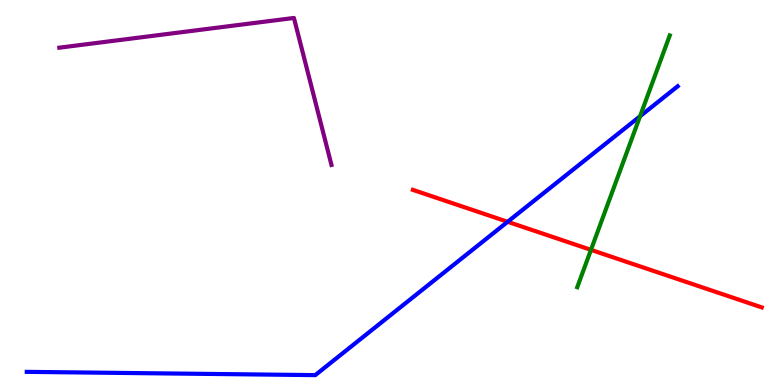[{'lines': ['blue', 'red'], 'intersections': [{'x': 6.55, 'y': 4.24}]}, {'lines': ['green', 'red'], 'intersections': [{'x': 7.63, 'y': 3.51}]}, {'lines': ['purple', 'red'], 'intersections': []}, {'lines': ['blue', 'green'], 'intersections': [{'x': 8.26, 'y': 6.98}]}, {'lines': ['blue', 'purple'], 'intersections': []}, {'lines': ['green', 'purple'], 'intersections': []}]